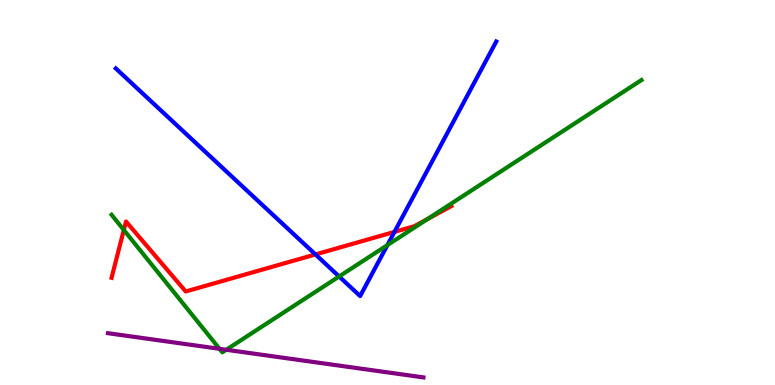[{'lines': ['blue', 'red'], 'intersections': [{'x': 4.07, 'y': 3.39}, {'x': 5.09, 'y': 3.98}]}, {'lines': ['green', 'red'], 'intersections': [{'x': 1.6, 'y': 4.03}, {'x': 5.52, 'y': 4.31}]}, {'lines': ['purple', 'red'], 'intersections': []}, {'lines': ['blue', 'green'], 'intersections': [{'x': 4.38, 'y': 2.82}, {'x': 5.0, 'y': 3.63}]}, {'lines': ['blue', 'purple'], 'intersections': []}, {'lines': ['green', 'purple'], 'intersections': [{'x': 2.83, 'y': 0.94}, {'x': 2.92, 'y': 0.915}]}]